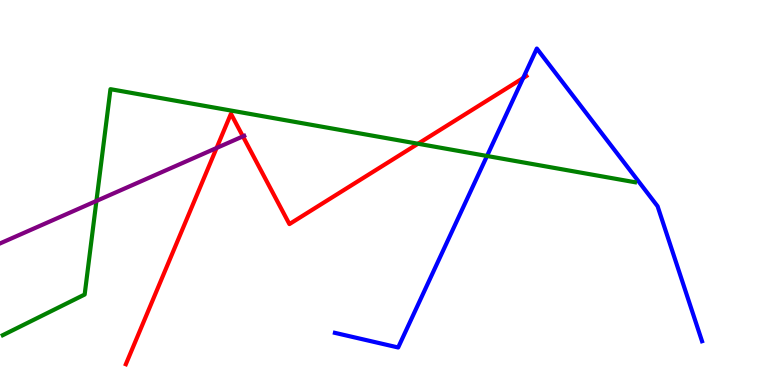[{'lines': ['blue', 'red'], 'intersections': [{'x': 6.75, 'y': 7.97}]}, {'lines': ['green', 'red'], 'intersections': [{'x': 5.39, 'y': 6.27}]}, {'lines': ['purple', 'red'], 'intersections': [{'x': 2.79, 'y': 6.16}, {'x': 3.13, 'y': 6.46}]}, {'lines': ['blue', 'green'], 'intersections': [{'x': 6.28, 'y': 5.95}]}, {'lines': ['blue', 'purple'], 'intersections': []}, {'lines': ['green', 'purple'], 'intersections': [{'x': 1.24, 'y': 4.78}]}]